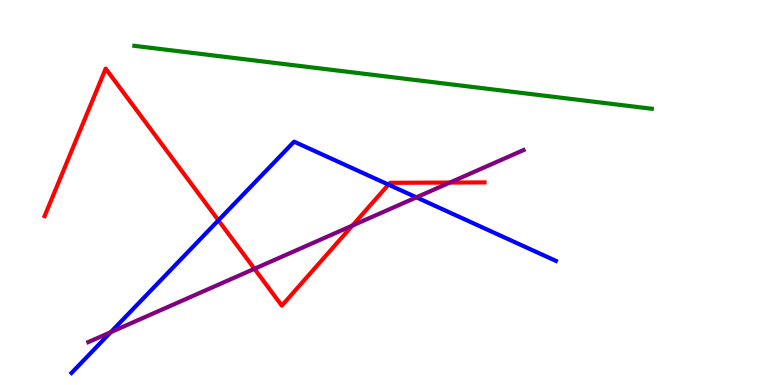[{'lines': ['blue', 'red'], 'intersections': [{'x': 2.82, 'y': 4.28}, {'x': 5.01, 'y': 5.2}]}, {'lines': ['green', 'red'], 'intersections': []}, {'lines': ['purple', 'red'], 'intersections': [{'x': 3.28, 'y': 3.02}, {'x': 4.55, 'y': 4.14}, {'x': 5.81, 'y': 5.26}]}, {'lines': ['blue', 'green'], 'intersections': []}, {'lines': ['blue', 'purple'], 'intersections': [{'x': 1.43, 'y': 1.37}, {'x': 5.37, 'y': 4.87}]}, {'lines': ['green', 'purple'], 'intersections': []}]